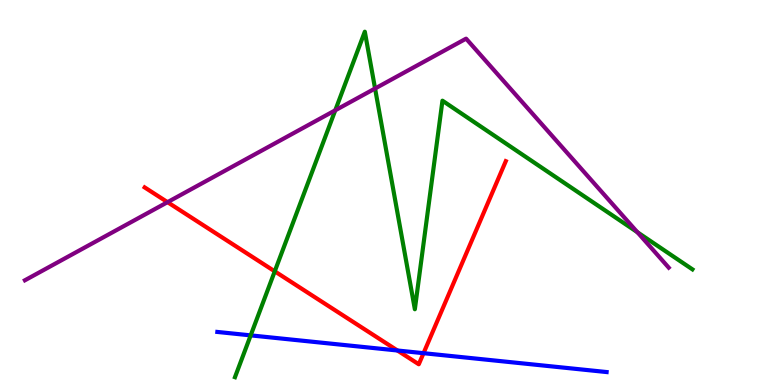[{'lines': ['blue', 'red'], 'intersections': [{'x': 5.13, 'y': 0.896}, {'x': 5.46, 'y': 0.826}]}, {'lines': ['green', 'red'], 'intersections': [{'x': 3.55, 'y': 2.95}]}, {'lines': ['purple', 'red'], 'intersections': [{'x': 2.16, 'y': 4.75}]}, {'lines': ['blue', 'green'], 'intersections': [{'x': 3.23, 'y': 1.29}]}, {'lines': ['blue', 'purple'], 'intersections': []}, {'lines': ['green', 'purple'], 'intersections': [{'x': 4.33, 'y': 7.14}, {'x': 4.84, 'y': 7.7}, {'x': 8.22, 'y': 3.97}]}]